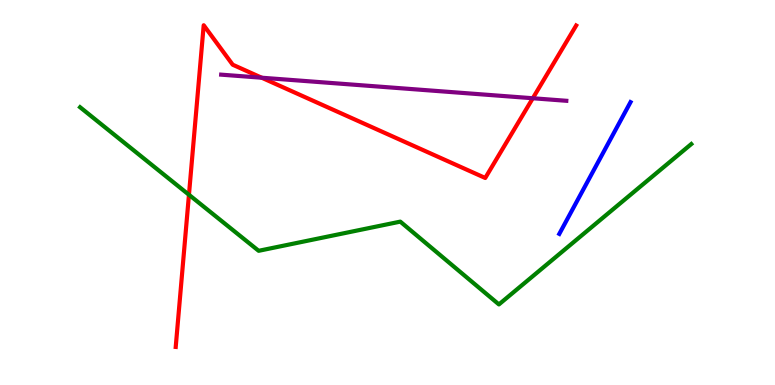[{'lines': ['blue', 'red'], 'intersections': []}, {'lines': ['green', 'red'], 'intersections': [{'x': 2.44, 'y': 4.94}]}, {'lines': ['purple', 'red'], 'intersections': [{'x': 3.38, 'y': 7.98}, {'x': 6.87, 'y': 7.45}]}, {'lines': ['blue', 'green'], 'intersections': []}, {'lines': ['blue', 'purple'], 'intersections': []}, {'lines': ['green', 'purple'], 'intersections': []}]